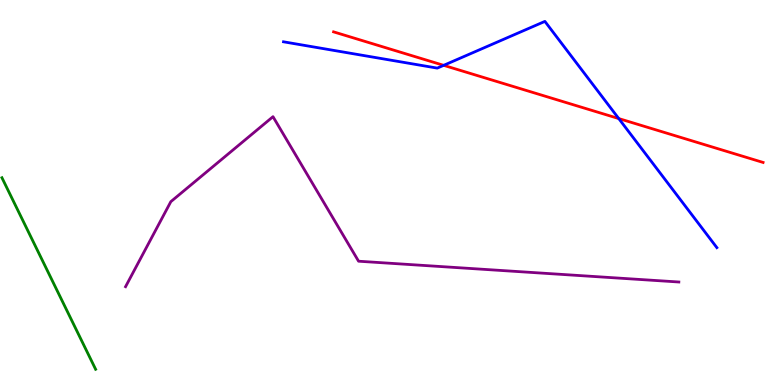[{'lines': ['blue', 'red'], 'intersections': [{'x': 5.72, 'y': 8.3}, {'x': 7.98, 'y': 6.92}]}, {'lines': ['green', 'red'], 'intersections': []}, {'lines': ['purple', 'red'], 'intersections': []}, {'lines': ['blue', 'green'], 'intersections': []}, {'lines': ['blue', 'purple'], 'intersections': []}, {'lines': ['green', 'purple'], 'intersections': []}]